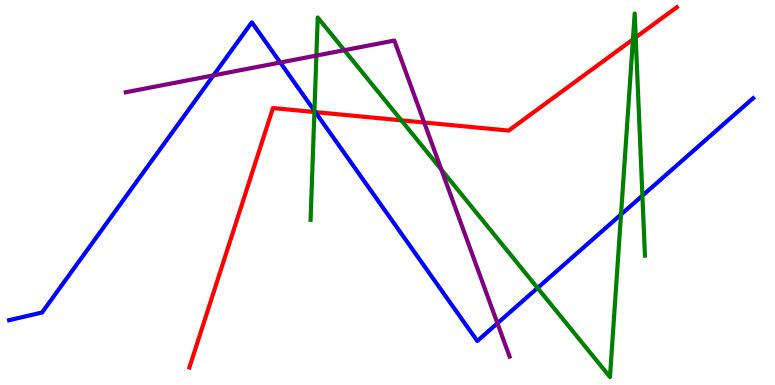[{'lines': ['blue', 'red'], 'intersections': [{'x': 4.07, 'y': 7.09}]}, {'lines': ['green', 'red'], 'intersections': [{'x': 4.06, 'y': 7.09}, {'x': 5.18, 'y': 6.87}, {'x': 8.17, 'y': 8.98}, {'x': 8.2, 'y': 9.03}]}, {'lines': ['purple', 'red'], 'intersections': [{'x': 5.47, 'y': 6.82}]}, {'lines': ['blue', 'green'], 'intersections': [{'x': 4.06, 'y': 7.12}, {'x': 6.94, 'y': 2.52}, {'x': 8.01, 'y': 4.43}, {'x': 8.29, 'y': 4.92}]}, {'lines': ['blue', 'purple'], 'intersections': [{'x': 2.75, 'y': 8.04}, {'x': 3.62, 'y': 8.38}, {'x': 6.42, 'y': 1.6}]}, {'lines': ['green', 'purple'], 'intersections': [{'x': 4.08, 'y': 8.56}, {'x': 4.44, 'y': 8.7}, {'x': 5.7, 'y': 5.59}]}]